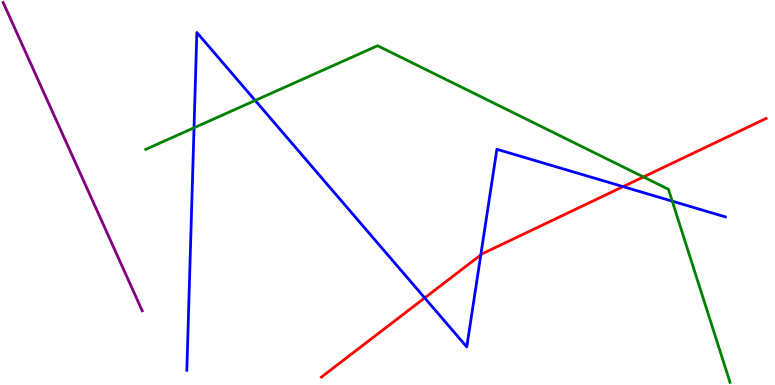[{'lines': ['blue', 'red'], 'intersections': [{'x': 5.48, 'y': 2.26}, {'x': 6.2, 'y': 3.38}, {'x': 8.04, 'y': 5.15}]}, {'lines': ['green', 'red'], 'intersections': [{'x': 8.3, 'y': 5.4}]}, {'lines': ['purple', 'red'], 'intersections': []}, {'lines': ['blue', 'green'], 'intersections': [{'x': 2.5, 'y': 6.68}, {'x': 3.29, 'y': 7.39}, {'x': 8.67, 'y': 4.78}]}, {'lines': ['blue', 'purple'], 'intersections': []}, {'lines': ['green', 'purple'], 'intersections': []}]